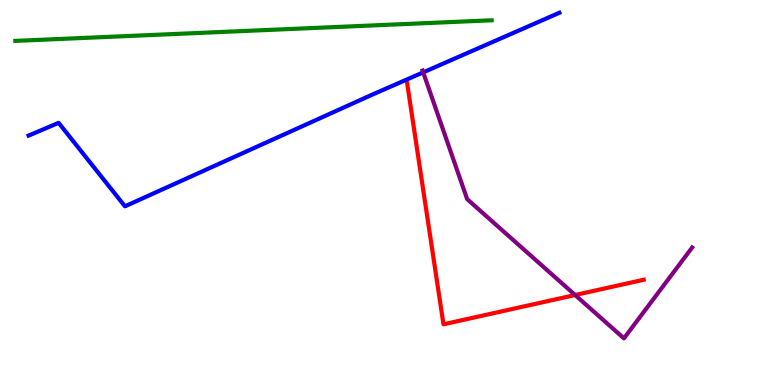[{'lines': ['blue', 'red'], 'intersections': []}, {'lines': ['green', 'red'], 'intersections': []}, {'lines': ['purple', 'red'], 'intersections': [{'x': 7.42, 'y': 2.34}]}, {'lines': ['blue', 'green'], 'intersections': []}, {'lines': ['blue', 'purple'], 'intersections': [{'x': 5.46, 'y': 8.12}]}, {'lines': ['green', 'purple'], 'intersections': []}]